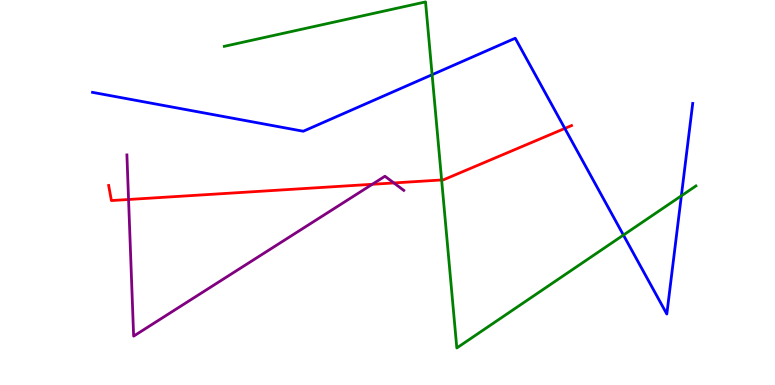[{'lines': ['blue', 'red'], 'intersections': [{'x': 7.29, 'y': 6.66}]}, {'lines': ['green', 'red'], 'intersections': [{'x': 5.7, 'y': 5.33}]}, {'lines': ['purple', 'red'], 'intersections': [{'x': 1.66, 'y': 4.82}, {'x': 4.8, 'y': 5.21}, {'x': 5.08, 'y': 5.25}]}, {'lines': ['blue', 'green'], 'intersections': [{'x': 5.58, 'y': 8.06}, {'x': 8.04, 'y': 3.89}, {'x': 8.79, 'y': 4.91}]}, {'lines': ['blue', 'purple'], 'intersections': []}, {'lines': ['green', 'purple'], 'intersections': []}]